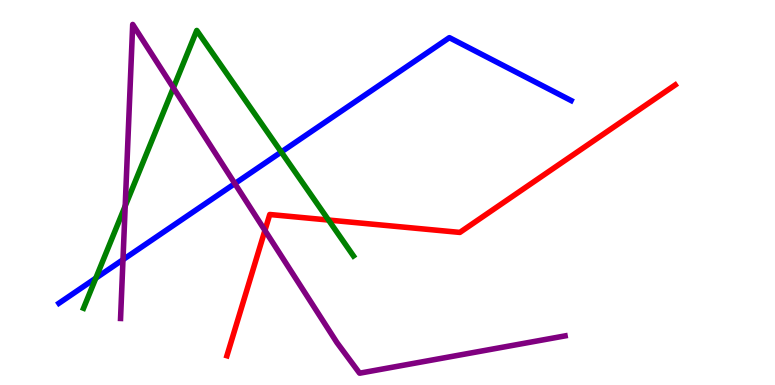[{'lines': ['blue', 'red'], 'intersections': []}, {'lines': ['green', 'red'], 'intersections': [{'x': 4.24, 'y': 4.28}]}, {'lines': ['purple', 'red'], 'intersections': [{'x': 3.42, 'y': 4.01}]}, {'lines': ['blue', 'green'], 'intersections': [{'x': 1.24, 'y': 2.77}, {'x': 3.63, 'y': 6.05}]}, {'lines': ['blue', 'purple'], 'intersections': [{'x': 1.59, 'y': 3.26}, {'x': 3.03, 'y': 5.23}]}, {'lines': ['green', 'purple'], 'intersections': [{'x': 1.62, 'y': 4.65}, {'x': 2.24, 'y': 7.72}]}]